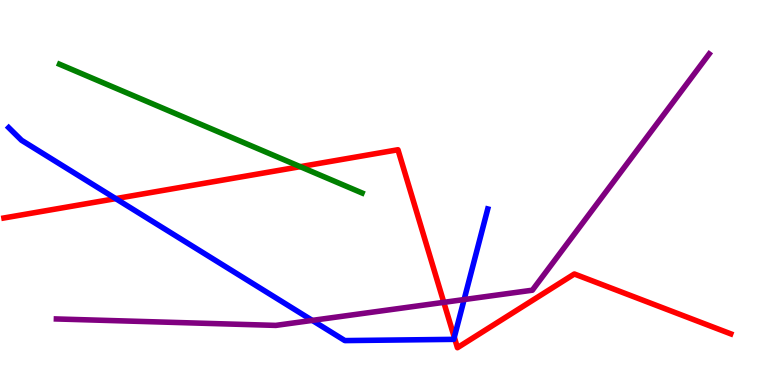[{'lines': ['blue', 'red'], 'intersections': [{'x': 1.49, 'y': 4.84}, {'x': 5.86, 'y': 1.24}]}, {'lines': ['green', 'red'], 'intersections': [{'x': 3.87, 'y': 5.67}]}, {'lines': ['purple', 'red'], 'intersections': [{'x': 5.73, 'y': 2.15}]}, {'lines': ['blue', 'green'], 'intersections': []}, {'lines': ['blue', 'purple'], 'intersections': [{'x': 4.03, 'y': 1.68}, {'x': 5.99, 'y': 2.22}]}, {'lines': ['green', 'purple'], 'intersections': []}]